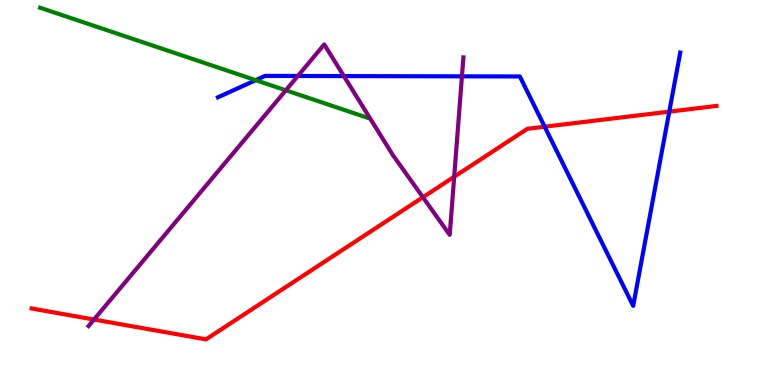[{'lines': ['blue', 'red'], 'intersections': [{'x': 7.03, 'y': 6.71}, {'x': 8.64, 'y': 7.1}]}, {'lines': ['green', 'red'], 'intersections': []}, {'lines': ['purple', 'red'], 'intersections': [{'x': 1.21, 'y': 1.7}, {'x': 5.46, 'y': 4.88}, {'x': 5.86, 'y': 5.41}]}, {'lines': ['blue', 'green'], 'intersections': [{'x': 3.3, 'y': 7.92}]}, {'lines': ['blue', 'purple'], 'intersections': [{'x': 3.84, 'y': 8.03}, {'x': 4.44, 'y': 8.02}, {'x': 5.96, 'y': 8.02}]}, {'lines': ['green', 'purple'], 'intersections': [{'x': 3.69, 'y': 7.65}]}]